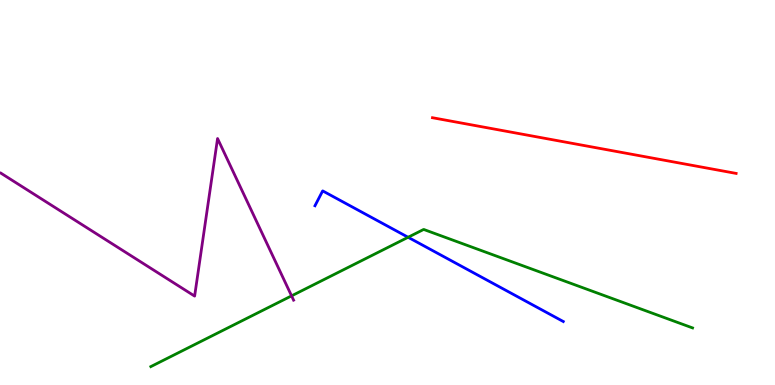[{'lines': ['blue', 'red'], 'intersections': []}, {'lines': ['green', 'red'], 'intersections': []}, {'lines': ['purple', 'red'], 'intersections': []}, {'lines': ['blue', 'green'], 'intersections': [{'x': 5.27, 'y': 3.84}]}, {'lines': ['blue', 'purple'], 'intersections': []}, {'lines': ['green', 'purple'], 'intersections': [{'x': 3.76, 'y': 2.32}]}]